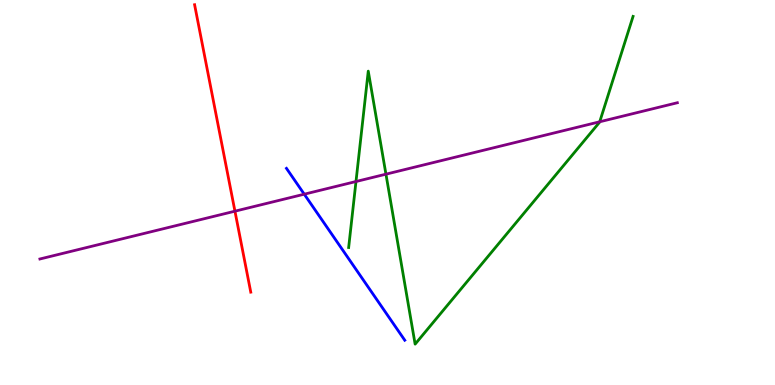[{'lines': ['blue', 'red'], 'intersections': []}, {'lines': ['green', 'red'], 'intersections': []}, {'lines': ['purple', 'red'], 'intersections': [{'x': 3.03, 'y': 4.51}]}, {'lines': ['blue', 'green'], 'intersections': []}, {'lines': ['blue', 'purple'], 'intersections': [{'x': 3.93, 'y': 4.96}]}, {'lines': ['green', 'purple'], 'intersections': [{'x': 4.59, 'y': 5.29}, {'x': 4.98, 'y': 5.48}, {'x': 7.74, 'y': 6.84}]}]